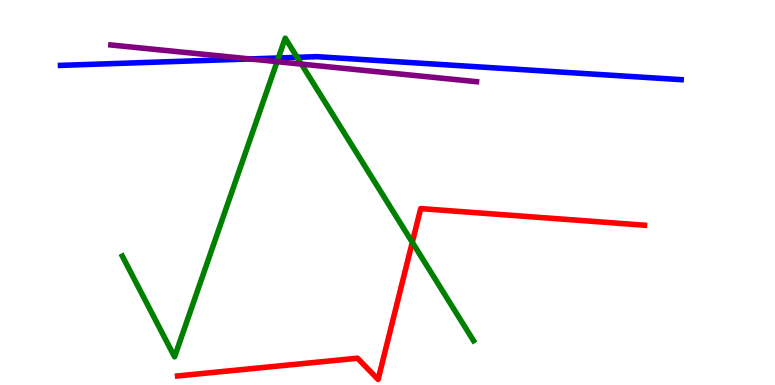[{'lines': ['blue', 'red'], 'intersections': []}, {'lines': ['green', 'red'], 'intersections': [{'x': 5.32, 'y': 3.71}]}, {'lines': ['purple', 'red'], 'intersections': []}, {'lines': ['blue', 'green'], 'intersections': [{'x': 3.59, 'y': 8.49}, {'x': 3.83, 'y': 8.51}]}, {'lines': ['blue', 'purple'], 'intersections': [{'x': 3.23, 'y': 8.47}]}, {'lines': ['green', 'purple'], 'intersections': [{'x': 3.58, 'y': 8.4}, {'x': 3.89, 'y': 8.34}]}]